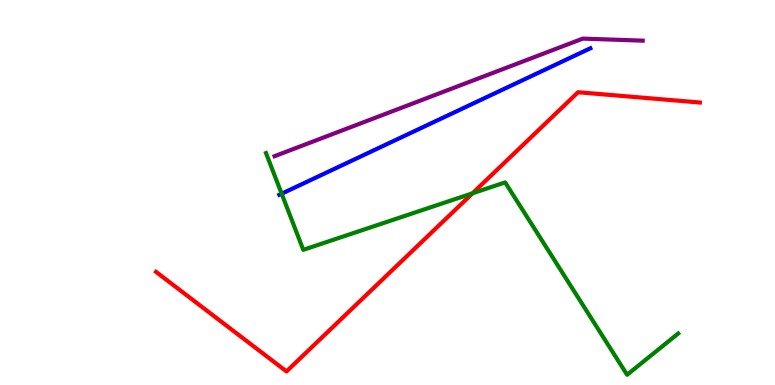[{'lines': ['blue', 'red'], 'intersections': []}, {'lines': ['green', 'red'], 'intersections': [{'x': 6.1, 'y': 4.98}]}, {'lines': ['purple', 'red'], 'intersections': []}, {'lines': ['blue', 'green'], 'intersections': [{'x': 3.63, 'y': 4.97}]}, {'lines': ['blue', 'purple'], 'intersections': []}, {'lines': ['green', 'purple'], 'intersections': []}]